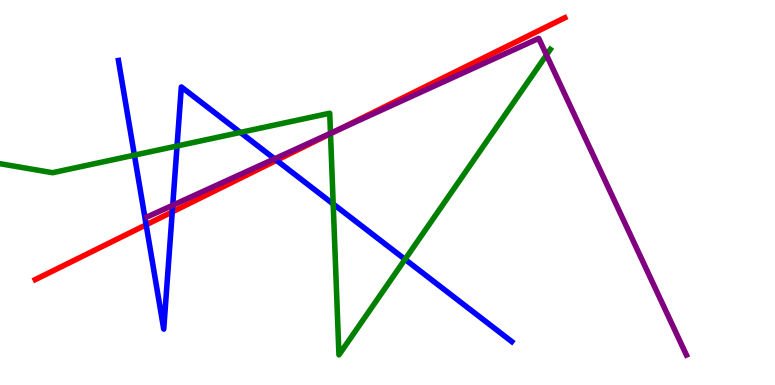[{'lines': ['blue', 'red'], 'intersections': [{'x': 1.89, 'y': 4.16}, {'x': 2.22, 'y': 4.5}, {'x': 3.57, 'y': 5.84}]}, {'lines': ['green', 'red'], 'intersections': [{'x': 4.26, 'y': 6.53}]}, {'lines': ['purple', 'red'], 'intersections': [{'x': 4.37, 'y': 6.63}]}, {'lines': ['blue', 'green'], 'intersections': [{'x': 1.73, 'y': 5.97}, {'x': 2.28, 'y': 6.21}, {'x': 3.1, 'y': 6.56}, {'x': 4.3, 'y': 4.7}, {'x': 5.23, 'y': 3.26}]}, {'lines': ['blue', 'purple'], 'intersections': [{'x': 2.23, 'y': 4.67}, {'x': 3.54, 'y': 5.87}]}, {'lines': ['green', 'purple'], 'intersections': [{'x': 4.26, 'y': 6.54}, {'x': 7.05, 'y': 8.57}]}]